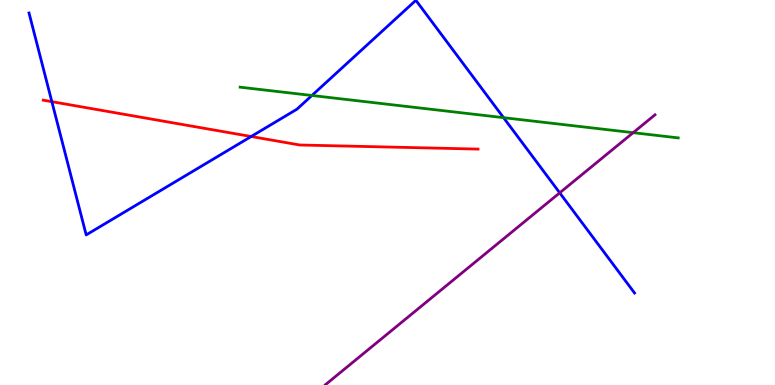[{'lines': ['blue', 'red'], 'intersections': [{'x': 0.669, 'y': 7.36}, {'x': 3.24, 'y': 6.45}]}, {'lines': ['green', 'red'], 'intersections': []}, {'lines': ['purple', 'red'], 'intersections': []}, {'lines': ['blue', 'green'], 'intersections': [{'x': 4.02, 'y': 7.52}, {'x': 6.5, 'y': 6.94}]}, {'lines': ['blue', 'purple'], 'intersections': [{'x': 7.22, 'y': 4.99}]}, {'lines': ['green', 'purple'], 'intersections': [{'x': 8.17, 'y': 6.55}]}]